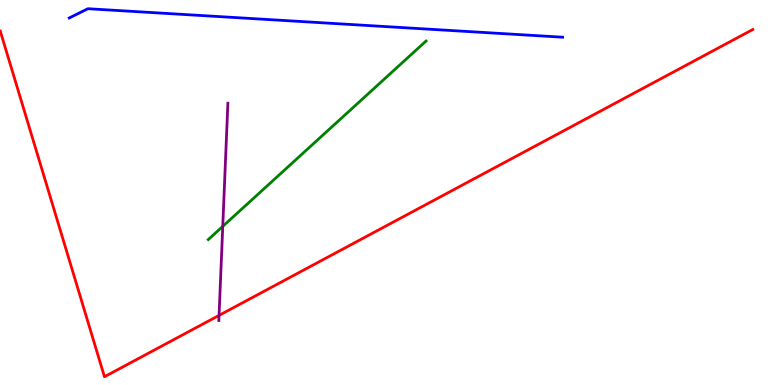[{'lines': ['blue', 'red'], 'intersections': []}, {'lines': ['green', 'red'], 'intersections': []}, {'lines': ['purple', 'red'], 'intersections': [{'x': 2.83, 'y': 1.81}]}, {'lines': ['blue', 'green'], 'intersections': []}, {'lines': ['blue', 'purple'], 'intersections': []}, {'lines': ['green', 'purple'], 'intersections': [{'x': 2.87, 'y': 4.12}]}]